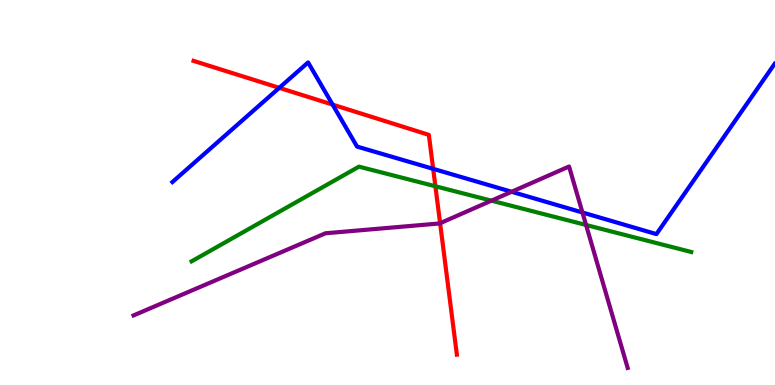[{'lines': ['blue', 'red'], 'intersections': [{'x': 3.6, 'y': 7.72}, {'x': 4.29, 'y': 7.28}, {'x': 5.59, 'y': 5.61}]}, {'lines': ['green', 'red'], 'intersections': [{'x': 5.62, 'y': 5.16}]}, {'lines': ['purple', 'red'], 'intersections': [{'x': 5.68, 'y': 4.2}]}, {'lines': ['blue', 'green'], 'intersections': []}, {'lines': ['blue', 'purple'], 'intersections': [{'x': 6.6, 'y': 5.02}, {'x': 7.52, 'y': 4.48}]}, {'lines': ['green', 'purple'], 'intersections': [{'x': 6.34, 'y': 4.79}, {'x': 7.56, 'y': 4.16}]}]